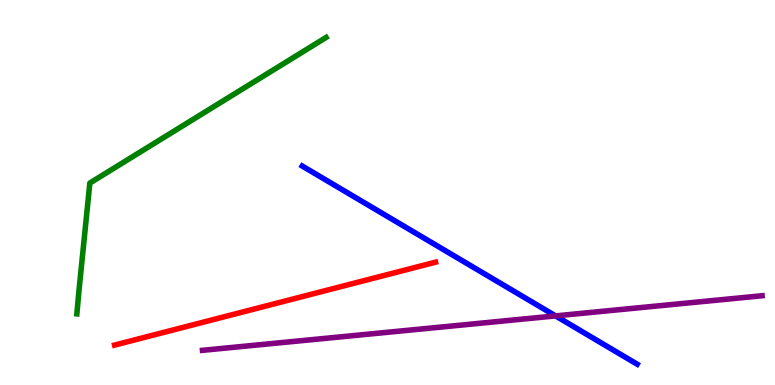[{'lines': ['blue', 'red'], 'intersections': []}, {'lines': ['green', 'red'], 'intersections': []}, {'lines': ['purple', 'red'], 'intersections': []}, {'lines': ['blue', 'green'], 'intersections': []}, {'lines': ['blue', 'purple'], 'intersections': [{'x': 7.17, 'y': 1.79}]}, {'lines': ['green', 'purple'], 'intersections': []}]